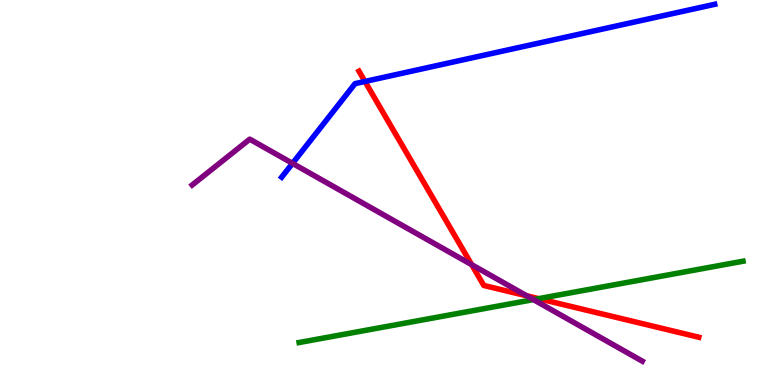[{'lines': ['blue', 'red'], 'intersections': [{'x': 4.71, 'y': 7.88}]}, {'lines': ['green', 'red'], 'intersections': [{'x': 6.95, 'y': 2.24}]}, {'lines': ['purple', 'red'], 'intersections': [{'x': 6.09, 'y': 3.13}, {'x': 6.8, 'y': 2.32}]}, {'lines': ['blue', 'green'], 'intersections': []}, {'lines': ['blue', 'purple'], 'intersections': [{'x': 3.77, 'y': 5.76}]}, {'lines': ['green', 'purple'], 'intersections': [{'x': 6.88, 'y': 2.22}]}]